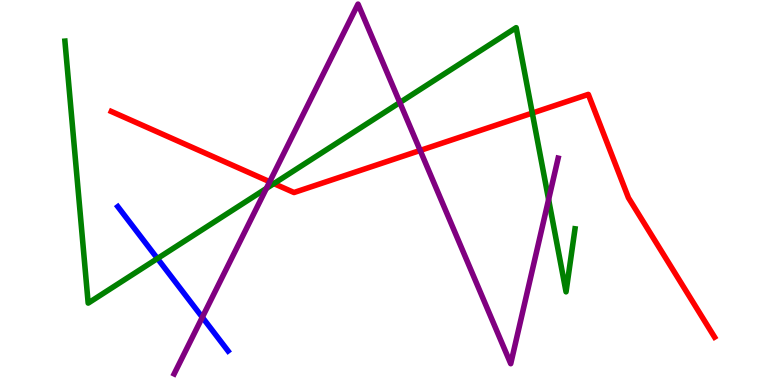[{'lines': ['blue', 'red'], 'intersections': []}, {'lines': ['green', 'red'], 'intersections': [{'x': 3.53, 'y': 5.23}, {'x': 6.87, 'y': 7.06}]}, {'lines': ['purple', 'red'], 'intersections': [{'x': 3.48, 'y': 5.28}, {'x': 5.42, 'y': 6.09}]}, {'lines': ['blue', 'green'], 'intersections': [{'x': 2.03, 'y': 3.29}]}, {'lines': ['blue', 'purple'], 'intersections': [{'x': 2.61, 'y': 1.76}]}, {'lines': ['green', 'purple'], 'intersections': [{'x': 3.44, 'y': 5.11}, {'x': 5.16, 'y': 7.34}, {'x': 7.08, 'y': 4.82}]}]